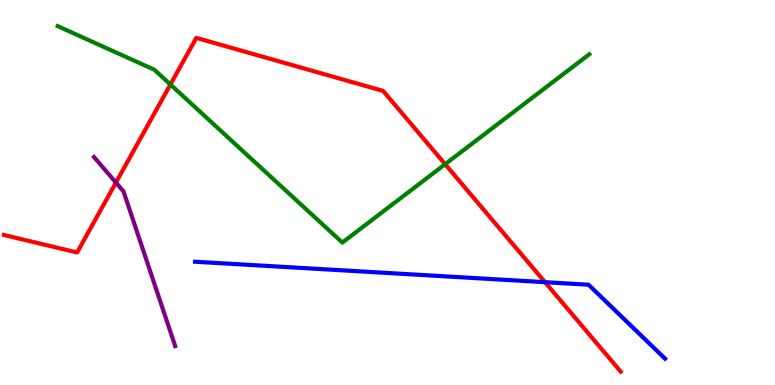[{'lines': ['blue', 'red'], 'intersections': [{'x': 7.03, 'y': 2.67}]}, {'lines': ['green', 'red'], 'intersections': [{'x': 2.2, 'y': 7.81}, {'x': 5.74, 'y': 5.74}]}, {'lines': ['purple', 'red'], 'intersections': [{'x': 1.5, 'y': 5.26}]}, {'lines': ['blue', 'green'], 'intersections': []}, {'lines': ['blue', 'purple'], 'intersections': []}, {'lines': ['green', 'purple'], 'intersections': []}]